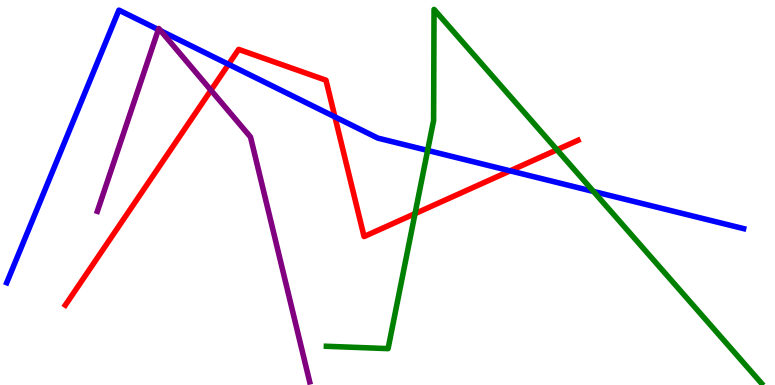[{'lines': ['blue', 'red'], 'intersections': [{'x': 2.95, 'y': 8.33}, {'x': 4.32, 'y': 6.96}, {'x': 6.58, 'y': 5.56}]}, {'lines': ['green', 'red'], 'intersections': [{'x': 5.36, 'y': 4.45}, {'x': 7.19, 'y': 6.11}]}, {'lines': ['purple', 'red'], 'intersections': [{'x': 2.72, 'y': 7.66}]}, {'lines': ['blue', 'green'], 'intersections': [{'x': 5.52, 'y': 6.09}, {'x': 7.66, 'y': 5.03}]}, {'lines': ['blue', 'purple'], 'intersections': [{'x': 2.04, 'y': 9.23}, {'x': 2.07, 'y': 9.2}]}, {'lines': ['green', 'purple'], 'intersections': []}]